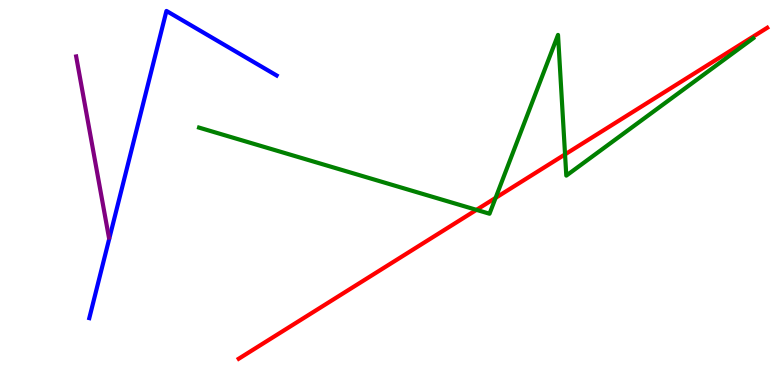[{'lines': ['blue', 'red'], 'intersections': []}, {'lines': ['green', 'red'], 'intersections': [{'x': 6.15, 'y': 4.55}, {'x': 6.39, 'y': 4.86}, {'x': 7.29, 'y': 5.99}]}, {'lines': ['purple', 'red'], 'intersections': []}, {'lines': ['blue', 'green'], 'intersections': []}, {'lines': ['blue', 'purple'], 'intersections': []}, {'lines': ['green', 'purple'], 'intersections': []}]